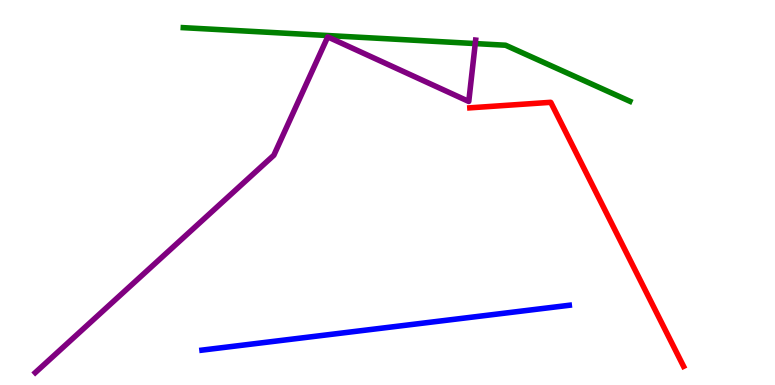[{'lines': ['blue', 'red'], 'intersections': []}, {'lines': ['green', 'red'], 'intersections': []}, {'lines': ['purple', 'red'], 'intersections': []}, {'lines': ['blue', 'green'], 'intersections': []}, {'lines': ['blue', 'purple'], 'intersections': []}, {'lines': ['green', 'purple'], 'intersections': [{'x': 6.13, 'y': 8.87}]}]